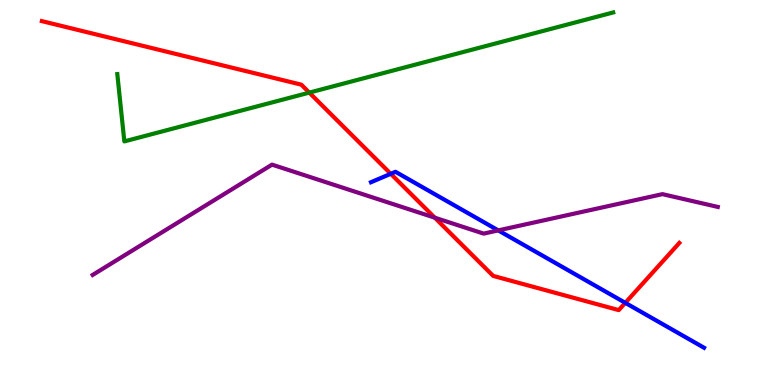[{'lines': ['blue', 'red'], 'intersections': [{'x': 5.04, 'y': 5.49}, {'x': 8.07, 'y': 2.13}]}, {'lines': ['green', 'red'], 'intersections': [{'x': 3.99, 'y': 7.59}]}, {'lines': ['purple', 'red'], 'intersections': [{'x': 5.61, 'y': 4.35}]}, {'lines': ['blue', 'green'], 'intersections': []}, {'lines': ['blue', 'purple'], 'intersections': [{'x': 6.43, 'y': 4.02}]}, {'lines': ['green', 'purple'], 'intersections': []}]